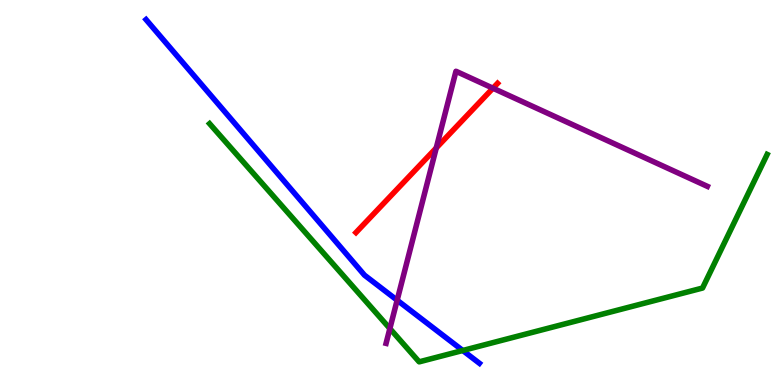[{'lines': ['blue', 'red'], 'intersections': []}, {'lines': ['green', 'red'], 'intersections': []}, {'lines': ['purple', 'red'], 'intersections': [{'x': 5.63, 'y': 6.16}, {'x': 6.36, 'y': 7.71}]}, {'lines': ['blue', 'green'], 'intersections': [{'x': 5.97, 'y': 0.896}]}, {'lines': ['blue', 'purple'], 'intersections': [{'x': 5.12, 'y': 2.2}]}, {'lines': ['green', 'purple'], 'intersections': [{'x': 5.03, 'y': 1.47}]}]